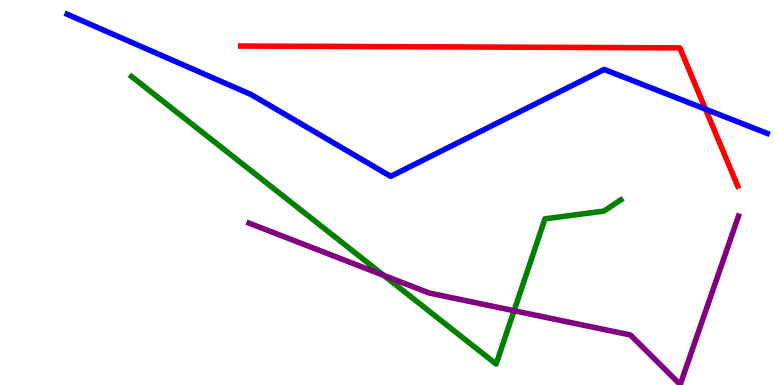[{'lines': ['blue', 'red'], 'intersections': [{'x': 9.1, 'y': 7.16}]}, {'lines': ['green', 'red'], 'intersections': []}, {'lines': ['purple', 'red'], 'intersections': []}, {'lines': ['blue', 'green'], 'intersections': []}, {'lines': ['blue', 'purple'], 'intersections': []}, {'lines': ['green', 'purple'], 'intersections': [{'x': 4.95, 'y': 2.85}, {'x': 6.63, 'y': 1.93}]}]